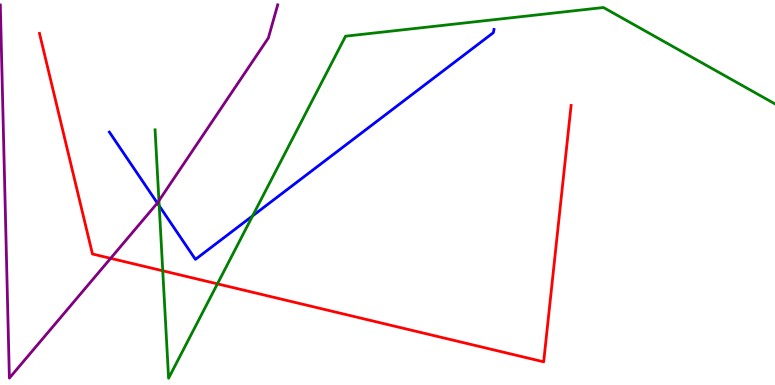[{'lines': ['blue', 'red'], 'intersections': []}, {'lines': ['green', 'red'], 'intersections': [{'x': 2.1, 'y': 2.97}, {'x': 2.81, 'y': 2.63}]}, {'lines': ['purple', 'red'], 'intersections': [{'x': 1.43, 'y': 3.29}]}, {'lines': ['blue', 'green'], 'intersections': [{'x': 2.05, 'y': 4.65}, {'x': 3.26, 'y': 4.39}]}, {'lines': ['blue', 'purple'], 'intersections': [{'x': 2.03, 'y': 4.73}]}, {'lines': ['green', 'purple'], 'intersections': [{'x': 2.05, 'y': 4.79}]}]